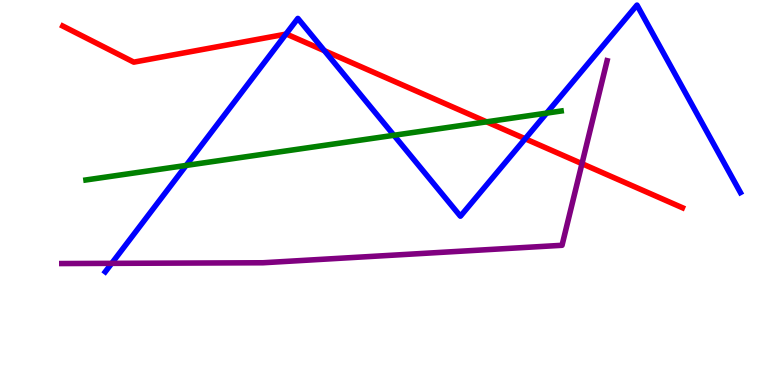[{'lines': ['blue', 'red'], 'intersections': [{'x': 3.69, 'y': 9.11}, {'x': 4.19, 'y': 8.68}, {'x': 6.78, 'y': 6.4}]}, {'lines': ['green', 'red'], 'intersections': [{'x': 6.28, 'y': 6.84}]}, {'lines': ['purple', 'red'], 'intersections': [{'x': 7.51, 'y': 5.75}]}, {'lines': ['blue', 'green'], 'intersections': [{'x': 2.4, 'y': 5.7}, {'x': 5.08, 'y': 6.49}, {'x': 7.05, 'y': 7.06}]}, {'lines': ['blue', 'purple'], 'intersections': [{'x': 1.44, 'y': 3.16}]}, {'lines': ['green', 'purple'], 'intersections': []}]